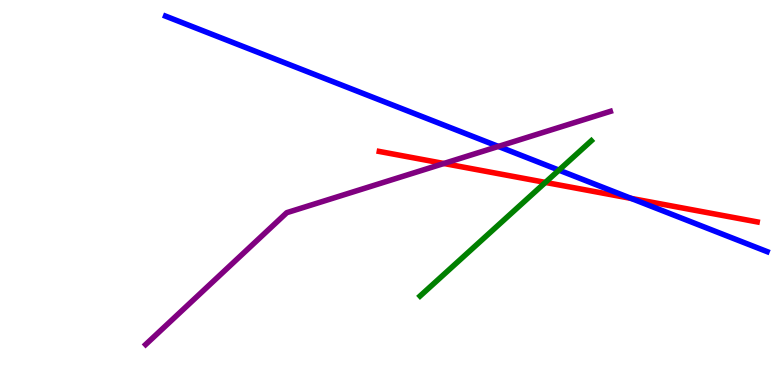[{'lines': ['blue', 'red'], 'intersections': [{'x': 8.14, 'y': 4.85}]}, {'lines': ['green', 'red'], 'intersections': [{'x': 7.04, 'y': 5.26}]}, {'lines': ['purple', 'red'], 'intersections': [{'x': 5.73, 'y': 5.75}]}, {'lines': ['blue', 'green'], 'intersections': [{'x': 7.21, 'y': 5.58}]}, {'lines': ['blue', 'purple'], 'intersections': [{'x': 6.43, 'y': 6.2}]}, {'lines': ['green', 'purple'], 'intersections': []}]